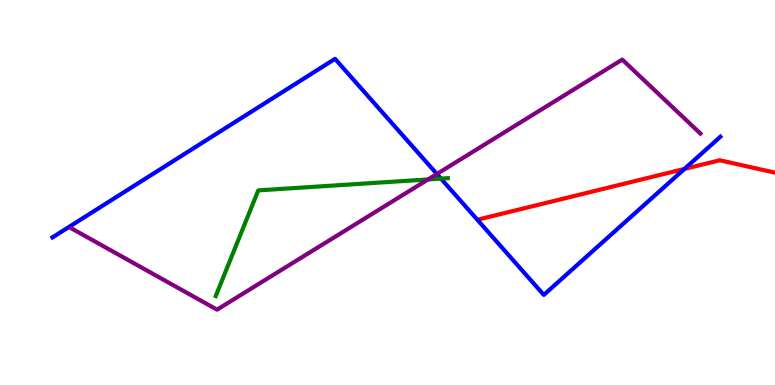[{'lines': ['blue', 'red'], 'intersections': [{'x': 8.83, 'y': 5.61}]}, {'lines': ['green', 'red'], 'intersections': []}, {'lines': ['purple', 'red'], 'intersections': []}, {'lines': ['blue', 'green'], 'intersections': [{'x': 5.69, 'y': 5.36}]}, {'lines': ['blue', 'purple'], 'intersections': [{'x': 5.64, 'y': 5.48}]}, {'lines': ['green', 'purple'], 'intersections': [{'x': 5.52, 'y': 5.34}]}]